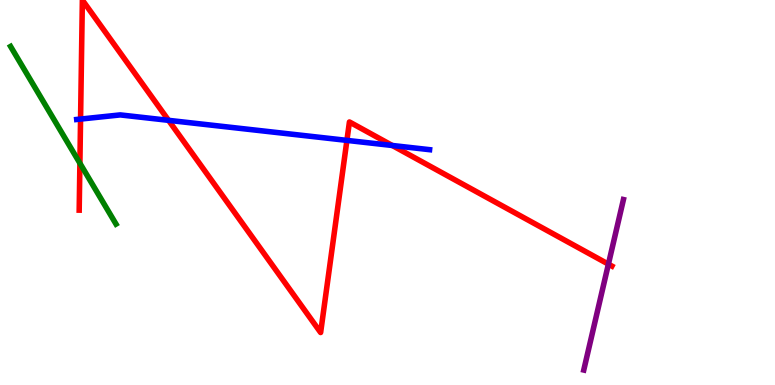[{'lines': ['blue', 'red'], 'intersections': [{'x': 1.04, 'y': 6.91}, {'x': 2.18, 'y': 6.87}, {'x': 4.48, 'y': 6.35}, {'x': 5.06, 'y': 6.22}]}, {'lines': ['green', 'red'], 'intersections': [{'x': 1.03, 'y': 5.76}]}, {'lines': ['purple', 'red'], 'intersections': [{'x': 7.85, 'y': 3.14}]}, {'lines': ['blue', 'green'], 'intersections': []}, {'lines': ['blue', 'purple'], 'intersections': []}, {'lines': ['green', 'purple'], 'intersections': []}]